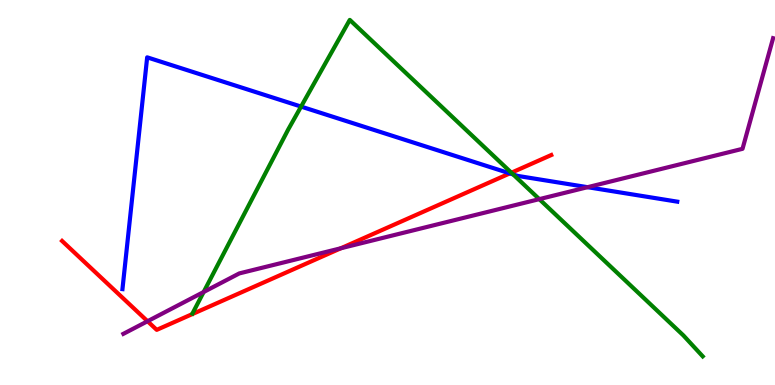[{'lines': ['blue', 'red'], 'intersections': [{'x': 6.58, 'y': 5.5}]}, {'lines': ['green', 'red'], 'intersections': [{'x': 6.6, 'y': 5.51}]}, {'lines': ['purple', 'red'], 'intersections': [{'x': 1.9, 'y': 1.66}, {'x': 4.4, 'y': 3.55}]}, {'lines': ['blue', 'green'], 'intersections': [{'x': 3.88, 'y': 7.23}, {'x': 6.62, 'y': 5.47}]}, {'lines': ['blue', 'purple'], 'intersections': [{'x': 7.58, 'y': 5.14}]}, {'lines': ['green', 'purple'], 'intersections': [{'x': 2.63, 'y': 2.42}, {'x': 6.96, 'y': 4.83}]}]